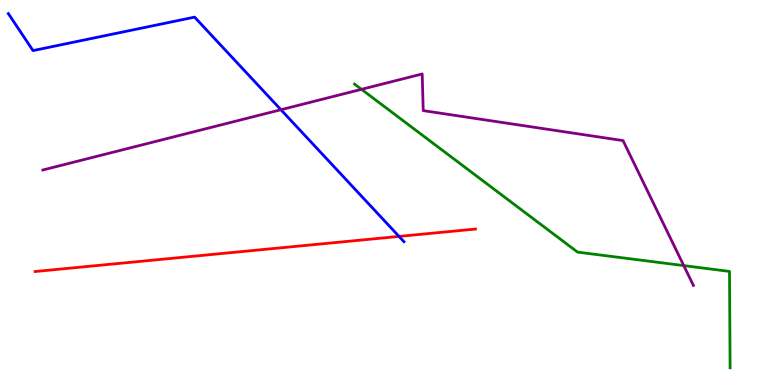[{'lines': ['blue', 'red'], 'intersections': [{'x': 5.15, 'y': 3.86}]}, {'lines': ['green', 'red'], 'intersections': []}, {'lines': ['purple', 'red'], 'intersections': []}, {'lines': ['blue', 'green'], 'intersections': []}, {'lines': ['blue', 'purple'], 'intersections': [{'x': 3.62, 'y': 7.15}]}, {'lines': ['green', 'purple'], 'intersections': [{'x': 4.66, 'y': 7.68}, {'x': 8.82, 'y': 3.1}]}]